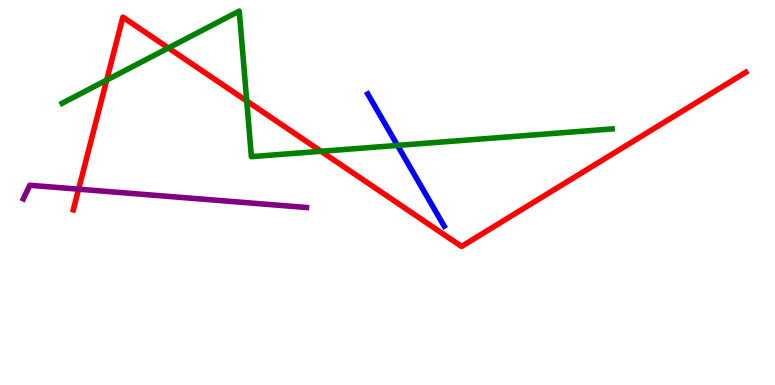[{'lines': ['blue', 'red'], 'intersections': []}, {'lines': ['green', 'red'], 'intersections': [{'x': 1.38, 'y': 7.92}, {'x': 2.17, 'y': 8.75}, {'x': 3.18, 'y': 7.38}, {'x': 4.14, 'y': 6.07}]}, {'lines': ['purple', 'red'], 'intersections': [{'x': 1.01, 'y': 5.09}]}, {'lines': ['blue', 'green'], 'intersections': [{'x': 5.13, 'y': 6.22}]}, {'lines': ['blue', 'purple'], 'intersections': []}, {'lines': ['green', 'purple'], 'intersections': []}]